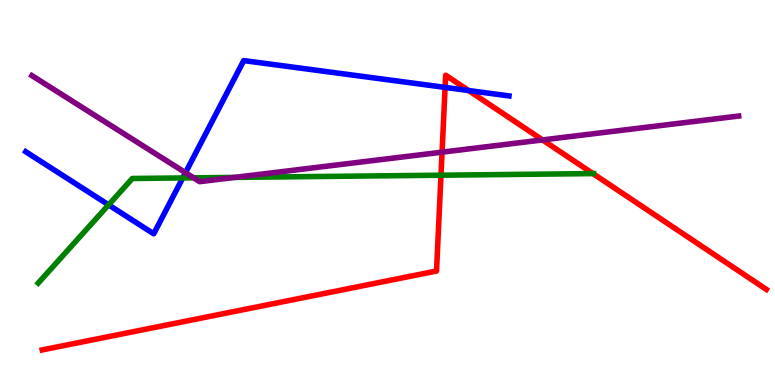[{'lines': ['blue', 'red'], 'intersections': [{'x': 5.74, 'y': 7.73}, {'x': 6.05, 'y': 7.65}]}, {'lines': ['green', 'red'], 'intersections': [{'x': 5.69, 'y': 5.45}, {'x': 7.65, 'y': 5.49}]}, {'lines': ['purple', 'red'], 'intersections': [{'x': 5.7, 'y': 6.05}, {'x': 7.0, 'y': 6.37}]}, {'lines': ['blue', 'green'], 'intersections': [{'x': 1.4, 'y': 4.68}, {'x': 2.36, 'y': 5.38}]}, {'lines': ['blue', 'purple'], 'intersections': [{'x': 2.39, 'y': 5.51}]}, {'lines': ['green', 'purple'], 'intersections': [{'x': 2.5, 'y': 5.38}, {'x': 3.03, 'y': 5.39}]}]